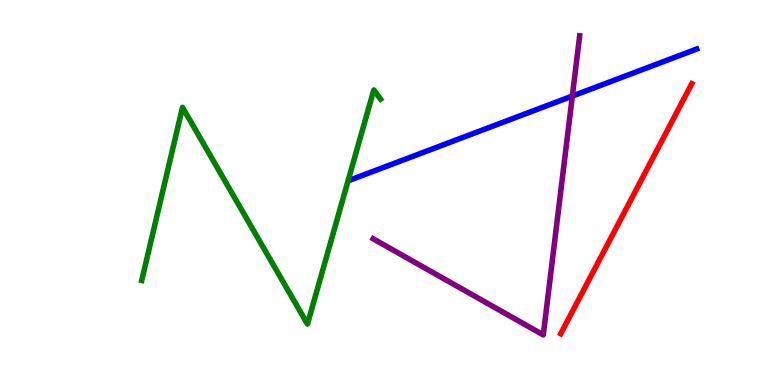[{'lines': ['blue', 'red'], 'intersections': []}, {'lines': ['green', 'red'], 'intersections': []}, {'lines': ['purple', 'red'], 'intersections': []}, {'lines': ['blue', 'green'], 'intersections': []}, {'lines': ['blue', 'purple'], 'intersections': [{'x': 7.38, 'y': 7.5}]}, {'lines': ['green', 'purple'], 'intersections': []}]